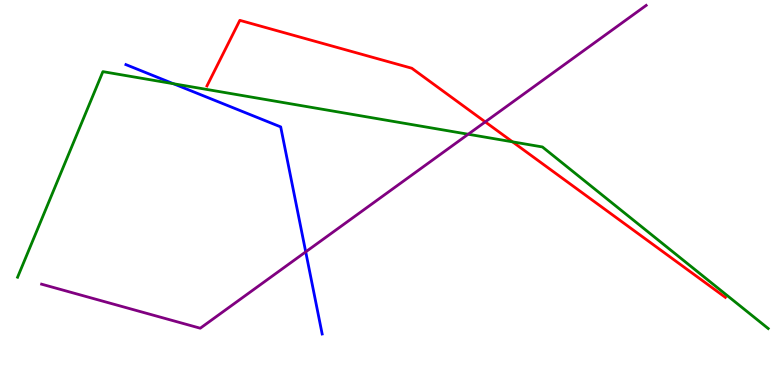[{'lines': ['blue', 'red'], 'intersections': []}, {'lines': ['green', 'red'], 'intersections': [{'x': 6.61, 'y': 6.32}]}, {'lines': ['purple', 'red'], 'intersections': [{'x': 6.26, 'y': 6.83}]}, {'lines': ['blue', 'green'], 'intersections': [{'x': 2.24, 'y': 7.83}]}, {'lines': ['blue', 'purple'], 'intersections': [{'x': 3.94, 'y': 3.46}]}, {'lines': ['green', 'purple'], 'intersections': [{'x': 6.04, 'y': 6.51}]}]